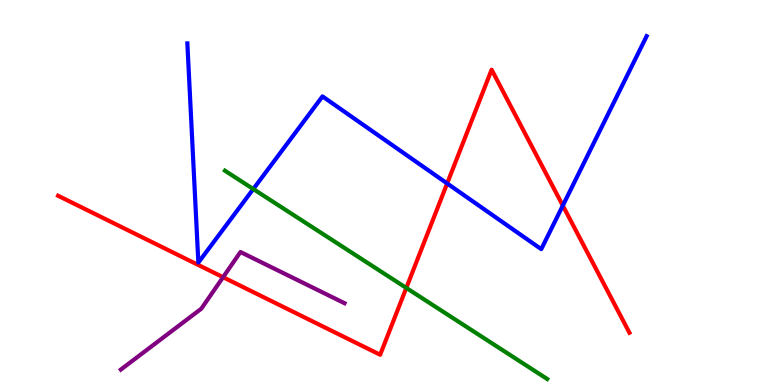[{'lines': ['blue', 'red'], 'intersections': [{'x': 5.77, 'y': 5.24}, {'x': 7.26, 'y': 4.66}]}, {'lines': ['green', 'red'], 'intersections': [{'x': 5.24, 'y': 2.52}]}, {'lines': ['purple', 'red'], 'intersections': [{'x': 2.88, 'y': 2.8}]}, {'lines': ['blue', 'green'], 'intersections': [{'x': 3.27, 'y': 5.09}]}, {'lines': ['blue', 'purple'], 'intersections': []}, {'lines': ['green', 'purple'], 'intersections': []}]